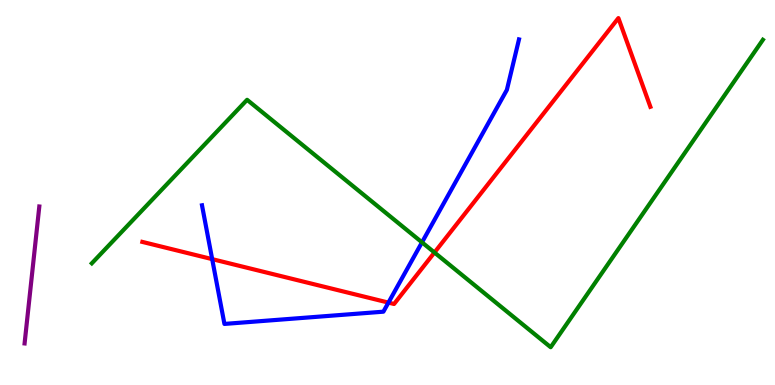[{'lines': ['blue', 'red'], 'intersections': [{'x': 2.74, 'y': 3.27}, {'x': 5.01, 'y': 2.14}]}, {'lines': ['green', 'red'], 'intersections': [{'x': 5.61, 'y': 3.44}]}, {'lines': ['purple', 'red'], 'intersections': []}, {'lines': ['blue', 'green'], 'intersections': [{'x': 5.45, 'y': 3.71}]}, {'lines': ['blue', 'purple'], 'intersections': []}, {'lines': ['green', 'purple'], 'intersections': []}]